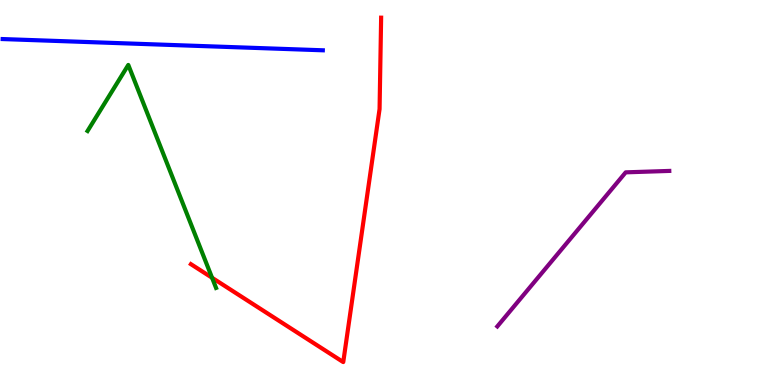[{'lines': ['blue', 'red'], 'intersections': []}, {'lines': ['green', 'red'], 'intersections': [{'x': 2.74, 'y': 2.79}]}, {'lines': ['purple', 'red'], 'intersections': []}, {'lines': ['blue', 'green'], 'intersections': []}, {'lines': ['blue', 'purple'], 'intersections': []}, {'lines': ['green', 'purple'], 'intersections': []}]